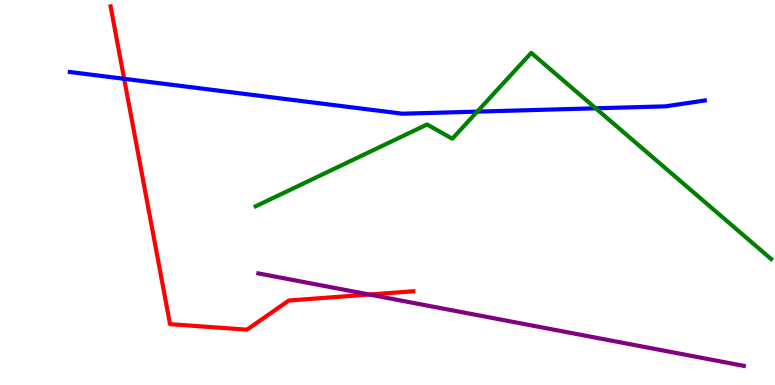[{'lines': ['blue', 'red'], 'intersections': [{'x': 1.6, 'y': 7.95}]}, {'lines': ['green', 'red'], 'intersections': []}, {'lines': ['purple', 'red'], 'intersections': [{'x': 4.77, 'y': 2.35}]}, {'lines': ['blue', 'green'], 'intersections': [{'x': 6.16, 'y': 7.1}, {'x': 7.69, 'y': 7.19}]}, {'lines': ['blue', 'purple'], 'intersections': []}, {'lines': ['green', 'purple'], 'intersections': []}]